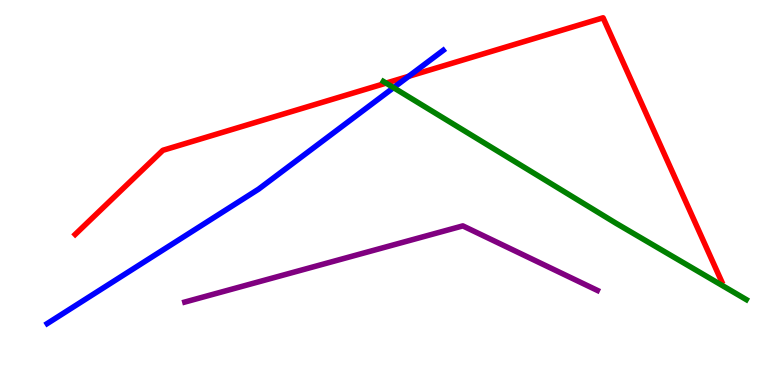[{'lines': ['blue', 'red'], 'intersections': [{'x': 5.27, 'y': 8.02}]}, {'lines': ['green', 'red'], 'intersections': [{'x': 4.98, 'y': 7.84}]}, {'lines': ['purple', 'red'], 'intersections': []}, {'lines': ['blue', 'green'], 'intersections': [{'x': 5.08, 'y': 7.72}]}, {'lines': ['blue', 'purple'], 'intersections': []}, {'lines': ['green', 'purple'], 'intersections': []}]